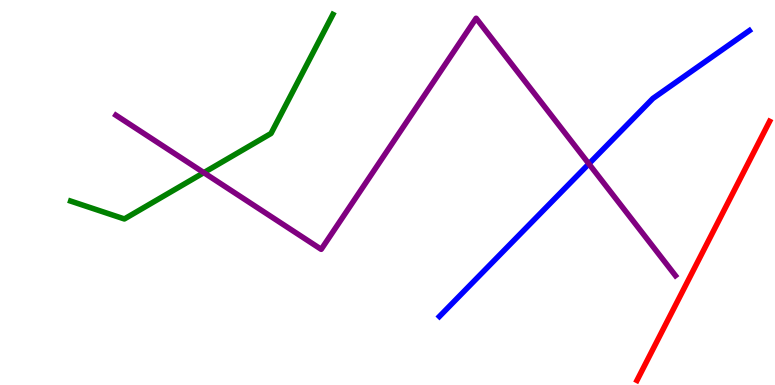[{'lines': ['blue', 'red'], 'intersections': []}, {'lines': ['green', 'red'], 'intersections': []}, {'lines': ['purple', 'red'], 'intersections': []}, {'lines': ['blue', 'green'], 'intersections': []}, {'lines': ['blue', 'purple'], 'intersections': [{'x': 7.6, 'y': 5.74}]}, {'lines': ['green', 'purple'], 'intersections': [{'x': 2.63, 'y': 5.52}]}]